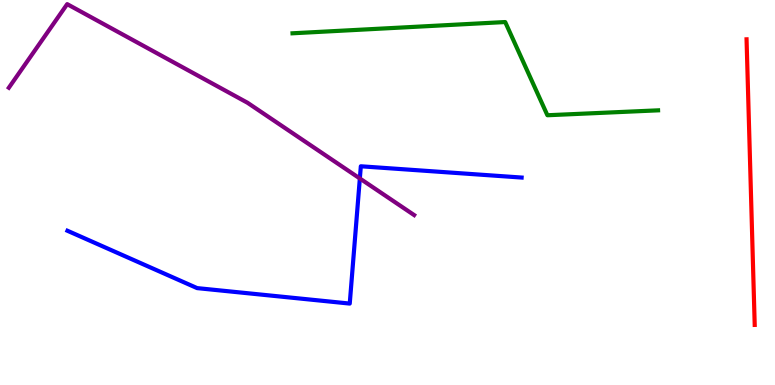[{'lines': ['blue', 'red'], 'intersections': []}, {'lines': ['green', 'red'], 'intersections': []}, {'lines': ['purple', 'red'], 'intersections': []}, {'lines': ['blue', 'green'], 'intersections': []}, {'lines': ['blue', 'purple'], 'intersections': [{'x': 4.64, 'y': 5.36}]}, {'lines': ['green', 'purple'], 'intersections': []}]